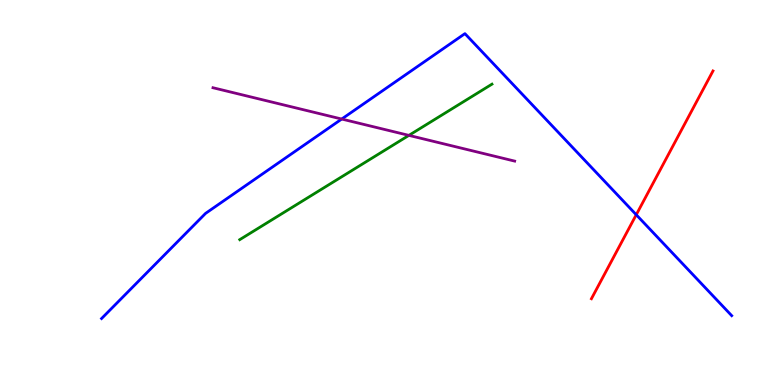[{'lines': ['blue', 'red'], 'intersections': [{'x': 8.21, 'y': 4.42}]}, {'lines': ['green', 'red'], 'intersections': []}, {'lines': ['purple', 'red'], 'intersections': []}, {'lines': ['blue', 'green'], 'intersections': []}, {'lines': ['blue', 'purple'], 'intersections': [{'x': 4.41, 'y': 6.91}]}, {'lines': ['green', 'purple'], 'intersections': [{'x': 5.28, 'y': 6.48}]}]